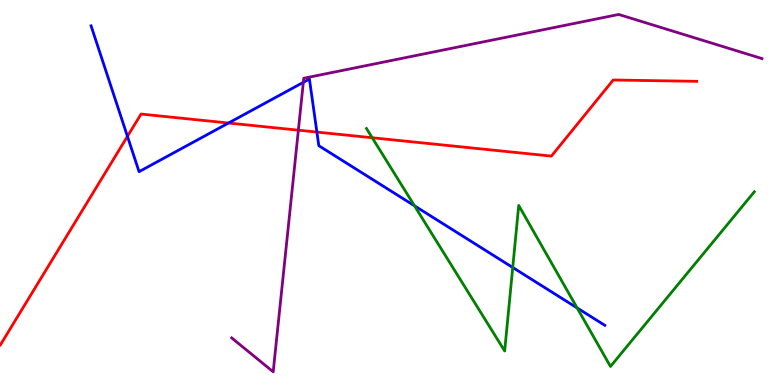[{'lines': ['blue', 'red'], 'intersections': [{'x': 1.64, 'y': 6.46}, {'x': 2.95, 'y': 6.8}, {'x': 4.09, 'y': 6.57}]}, {'lines': ['green', 'red'], 'intersections': [{'x': 4.8, 'y': 6.42}]}, {'lines': ['purple', 'red'], 'intersections': [{'x': 3.85, 'y': 6.62}]}, {'lines': ['blue', 'green'], 'intersections': [{'x': 5.35, 'y': 4.66}, {'x': 6.62, 'y': 3.05}, {'x': 7.45, 'y': 2.0}]}, {'lines': ['blue', 'purple'], 'intersections': [{'x': 3.91, 'y': 7.86}]}, {'lines': ['green', 'purple'], 'intersections': []}]